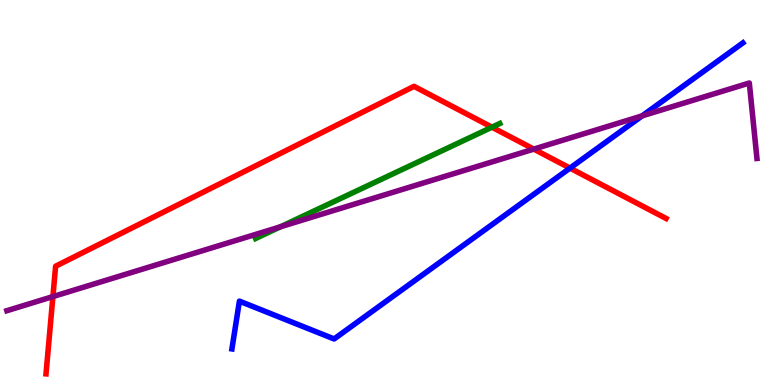[{'lines': ['blue', 'red'], 'intersections': [{'x': 7.35, 'y': 5.63}]}, {'lines': ['green', 'red'], 'intersections': [{'x': 6.35, 'y': 6.7}]}, {'lines': ['purple', 'red'], 'intersections': [{'x': 0.683, 'y': 2.3}, {'x': 6.89, 'y': 6.13}]}, {'lines': ['blue', 'green'], 'intersections': []}, {'lines': ['blue', 'purple'], 'intersections': [{'x': 8.29, 'y': 6.99}]}, {'lines': ['green', 'purple'], 'intersections': [{'x': 3.62, 'y': 4.11}]}]